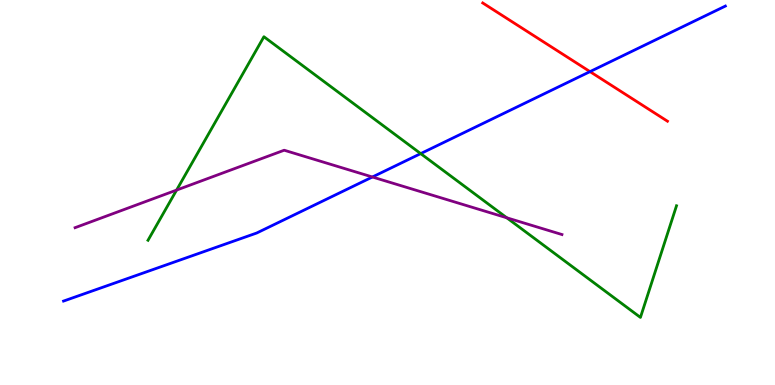[{'lines': ['blue', 'red'], 'intersections': [{'x': 7.61, 'y': 8.14}]}, {'lines': ['green', 'red'], 'intersections': []}, {'lines': ['purple', 'red'], 'intersections': []}, {'lines': ['blue', 'green'], 'intersections': [{'x': 5.43, 'y': 6.01}]}, {'lines': ['blue', 'purple'], 'intersections': [{'x': 4.81, 'y': 5.4}]}, {'lines': ['green', 'purple'], 'intersections': [{'x': 2.28, 'y': 5.06}, {'x': 6.54, 'y': 4.34}]}]